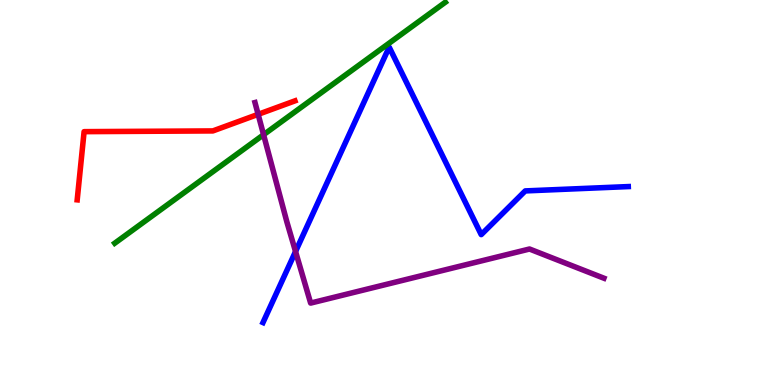[{'lines': ['blue', 'red'], 'intersections': []}, {'lines': ['green', 'red'], 'intersections': []}, {'lines': ['purple', 'red'], 'intersections': [{'x': 3.33, 'y': 7.03}]}, {'lines': ['blue', 'green'], 'intersections': []}, {'lines': ['blue', 'purple'], 'intersections': [{'x': 3.81, 'y': 3.47}]}, {'lines': ['green', 'purple'], 'intersections': [{'x': 3.4, 'y': 6.5}]}]